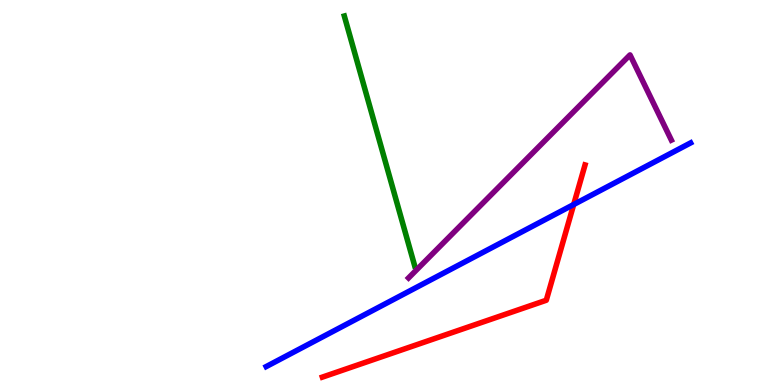[{'lines': ['blue', 'red'], 'intersections': [{'x': 7.4, 'y': 4.69}]}, {'lines': ['green', 'red'], 'intersections': []}, {'lines': ['purple', 'red'], 'intersections': []}, {'lines': ['blue', 'green'], 'intersections': []}, {'lines': ['blue', 'purple'], 'intersections': []}, {'lines': ['green', 'purple'], 'intersections': []}]